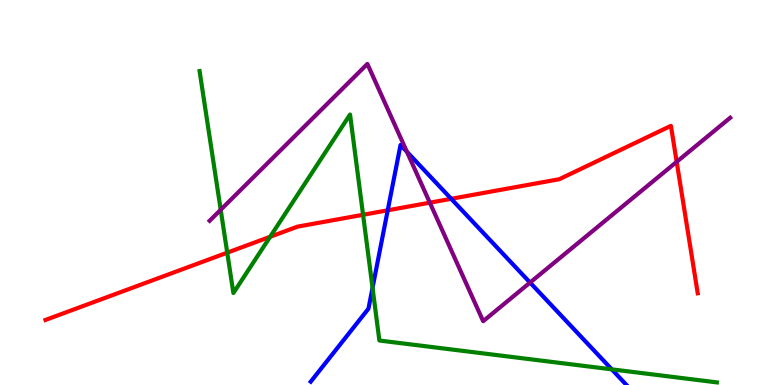[{'lines': ['blue', 'red'], 'intersections': [{'x': 5.0, 'y': 4.54}, {'x': 5.82, 'y': 4.84}]}, {'lines': ['green', 'red'], 'intersections': [{'x': 2.93, 'y': 3.44}, {'x': 3.49, 'y': 3.85}, {'x': 4.68, 'y': 4.42}]}, {'lines': ['purple', 'red'], 'intersections': [{'x': 5.55, 'y': 4.74}, {'x': 8.73, 'y': 5.8}]}, {'lines': ['blue', 'green'], 'intersections': [{'x': 4.81, 'y': 2.52}, {'x': 7.89, 'y': 0.406}]}, {'lines': ['blue', 'purple'], 'intersections': [{'x': 5.25, 'y': 6.06}, {'x': 6.84, 'y': 2.66}]}, {'lines': ['green', 'purple'], 'intersections': [{'x': 2.85, 'y': 4.55}]}]